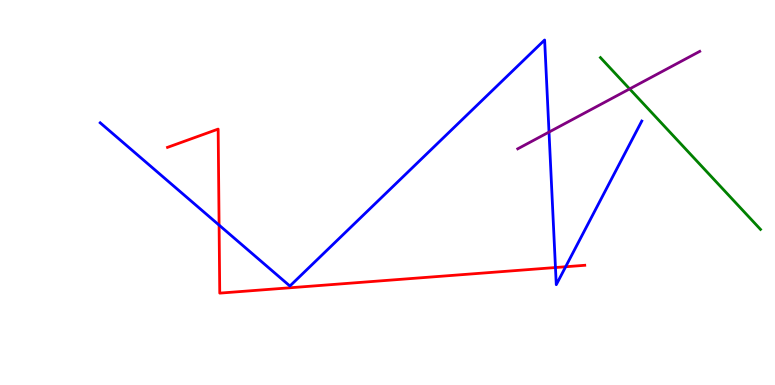[{'lines': ['blue', 'red'], 'intersections': [{'x': 2.83, 'y': 4.15}, {'x': 7.17, 'y': 3.05}, {'x': 7.3, 'y': 3.07}]}, {'lines': ['green', 'red'], 'intersections': []}, {'lines': ['purple', 'red'], 'intersections': []}, {'lines': ['blue', 'green'], 'intersections': []}, {'lines': ['blue', 'purple'], 'intersections': [{'x': 7.08, 'y': 6.57}]}, {'lines': ['green', 'purple'], 'intersections': [{'x': 8.12, 'y': 7.69}]}]